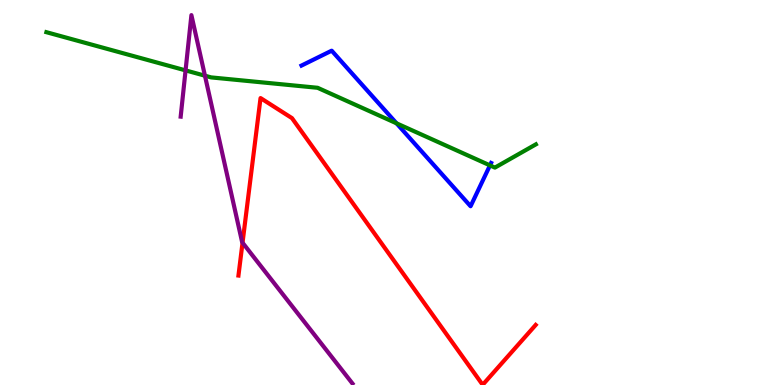[{'lines': ['blue', 'red'], 'intersections': []}, {'lines': ['green', 'red'], 'intersections': []}, {'lines': ['purple', 'red'], 'intersections': [{'x': 3.13, 'y': 3.7}]}, {'lines': ['blue', 'green'], 'intersections': [{'x': 5.12, 'y': 6.8}, {'x': 6.32, 'y': 5.7}]}, {'lines': ['blue', 'purple'], 'intersections': []}, {'lines': ['green', 'purple'], 'intersections': [{'x': 2.39, 'y': 8.17}, {'x': 2.64, 'y': 8.03}]}]